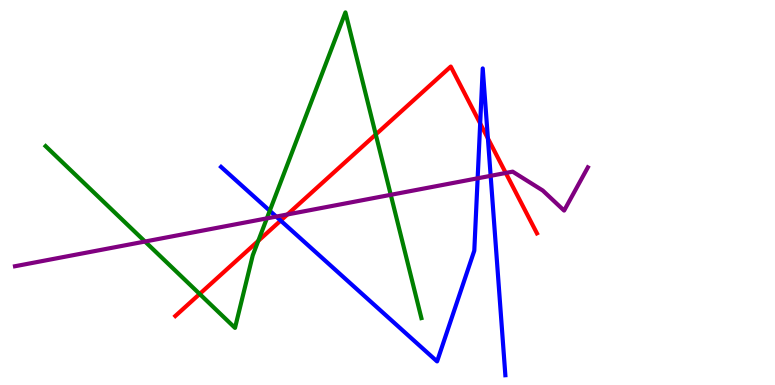[{'lines': ['blue', 'red'], 'intersections': [{'x': 3.62, 'y': 4.27}, {'x': 6.2, 'y': 6.79}, {'x': 6.3, 'y': 6.41}]}, {'lines': ['green', 'red'], 'intersections': [{'x': 2.58, 'y': 2.36}, {'x': 3.33, 'y': 3.74}, {'x': 4.85, 'y': 6.51}]}, {'lines': ['purple', 'red'], 'intersections': [{'x': 3.71, 'y': 4.43}, {'x': 6.53, 'y': 5.51}]}, {'lines': ['blue', 'green'], 'intersections': [{'x': 3.48, 'y': 4.53}]}, {'lines': ['blue', 'purple'], 'intersections': [{'x': 3.56, 'y': 4.37}, {'x': 6.16, 'y': 5.37}, {'x': 6.33, 'y': 5.43}]}, {'lines': ['green', 'purple'], 'intersections': [{'x': 1.87, 'y': 3.73}, {'x': 3.44, 'y': 4.33}, {'x': 5.04, 'y': 4.94}]}]